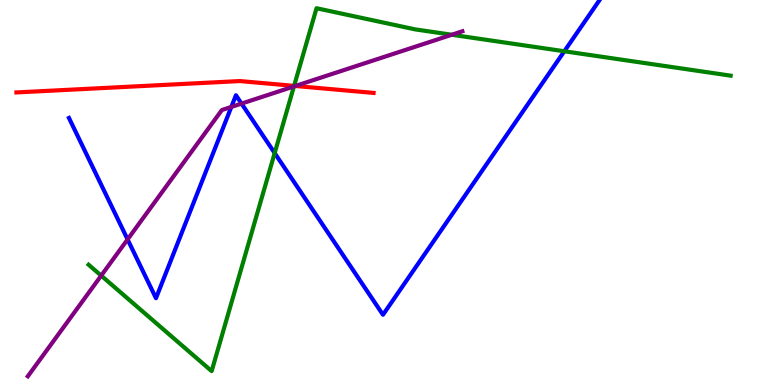[{'lines': ['blue', 'red'], 'intersections': []}, {'lines': ['green', 'red'], 'intersections': [{'x': 3.79, 'y': 7.77}]}, {'lines': ['purple', 'red'], 'intersections': [{'x': 3.81, 'y': 7.77}]}, {'lines': ['blue', 'green'], 'intersections': [{'x': 3.54, 'y': 6.02}, {'x': 7.28, 'y': 8.67}]}, {'lines': ['blue', 'purple'], 'intersections': [{'x': 1.65, 'y': 3.78}, {'x': 2.98, 'y': 7.22}, {'x': 3.12, 'y': 7.31}]}, {'lines': ['green', 'purple'], 'intersections': [{'x': 1.31, 'y': 2.84}, {'x': 3.79, 'y': 7.75}, {'x': 5.83, 'y': 9.1}]}]